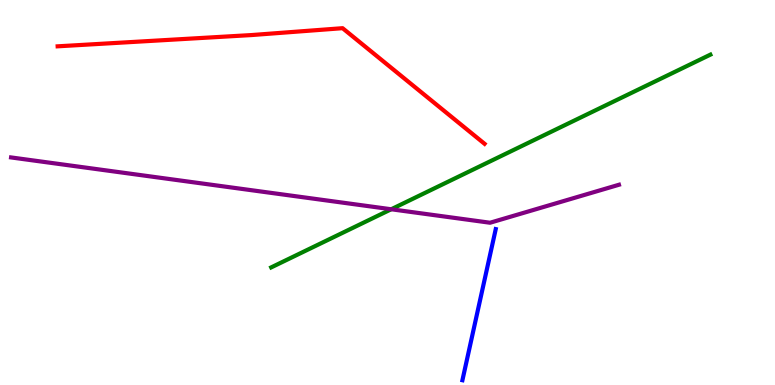[{'lines': ['blue', 'red'], 'intersections': []}, {'lines': ['green', 'red'], 'intersections': []}, {'lines': ['purple', 'red'], 'intersections': []}, {'lines': ['blue', 'green'], 'intersections': []}, {'lines': ['blue', 'purple'], 'intersections': []}, {'lines': ['green', 'purple'], 'intersections': [{'x': 5.05, 'y': 4.56}]}]